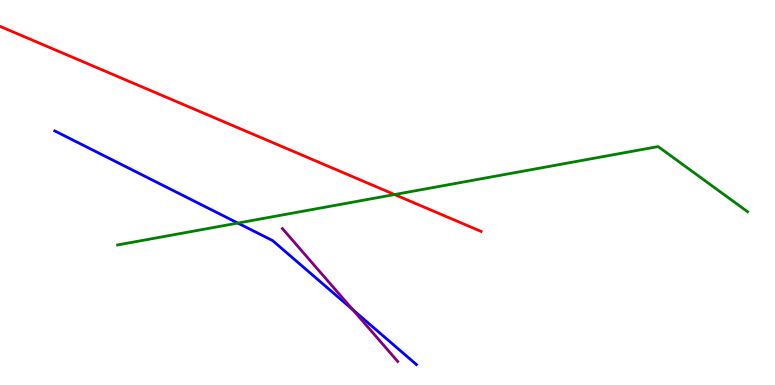[{'lines': ['blue', 'red'], 'intersections': []}, {'lines': ['green', 'red'], 'intersections': [{'x': 5.09, 'y': 4.95}]}, {'lines': ['purple', 'red'], 'intersections': []}, {'lines': ['blue', 'green'], 'intersections': [{'x': 3.07, 'y': 4.21}]}, {'lines': ['blue', 'purple'], 'intersections': [{'x': 4.55, 'y': 1.95}]}, {'lines': ['green', 'purple'], 'intersections': []}]